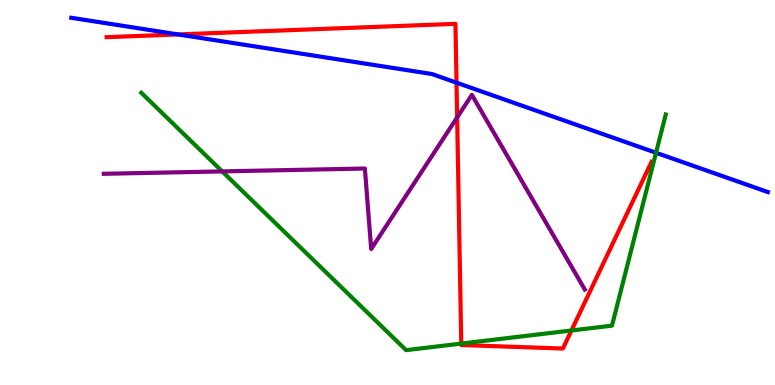[{'lines': ['blue', 'red'], 'intersections': [{'x': 2.3, 'y': 9.11}, {'x': 5.89, 'y': 7.85}]}, {'lines': ['green', 'red'], 'intersections': [{'x': 5.95, 'y': 1.08}, {'x': 7.37, 'y': 1.42}]}, {'lines': ['purple', 'red'], 'intersections': [{'x': 5.9, 'y': 6.95}]}, {'lines': ['blue', 'green'], 'intersections': [{'x': 8.46, 'y': 6.03}]}, {'lines': ['blue', 'purple'], 'intersections': []}, {'lines': ['green', 'purple'], 'intersections': [{'x': 2.87, 'y': 5.55}]}]